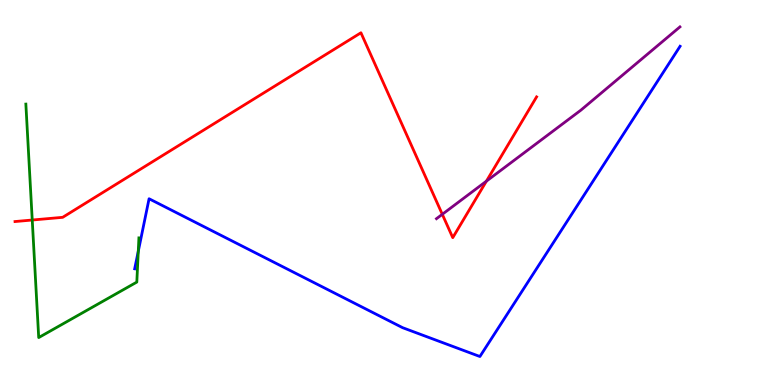[{'lines': ['blue', 'red'], 'intersections': []}, {'lines': ['green', 'red'], 'intersections': [{'x': 0.416, 'y': 4.29}]}, {'lines': ['purple', 'red'], 'intersections': [{'x': 5.71, 'y': 4.43}, {'x': 6.28, 'y': 5.29}]}, {'lines': ['blue', 'green'], 'intersections': [{'x': 1.78, 'y': 3.47}]}, {'lines': ['blue', 'purple'], 'intersections': []}, {'lines': ['green', 'purple'], 'intersections': []}]